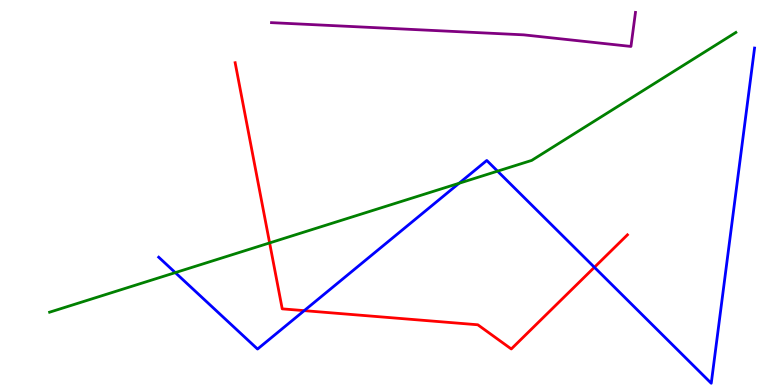[{'lines': ['blue', 'red'], 'intersections': [{'x': 3.93, 'y': 1.93}, {'x': 7.67, 'y': 3.06}]}, {'lines': ['green', 'red'], 'intersections': [{'x': 3.48, 'y': 3.69}]}, {'lines': ['purple', 'red'], 'intersections': []}, {'lines': ['blue', 'green'], 'intersections': [{'x': 2.26, 'y': 2.92}, {'x': 5.92, 'y': 5.24}, {'x': 6.42, 'y': 5.55}]}, {'lines': ['blue', 'purple'], 'intersections': []}, {'lines': ['green', 'purple'], 'intersections': []}]